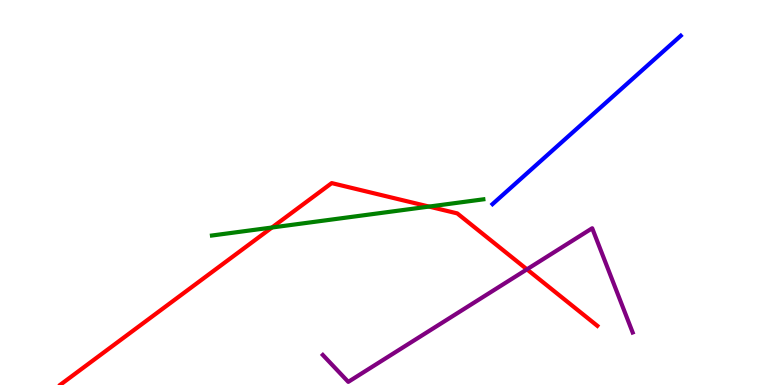[{'lines': ['blue', 'red'], 'intersections': []}, {'lines': ['green', 'red'], 'intersections': [{'x': 3.51, 'y': 4.09}, {'x': 5.54, 'y': 4.63}]}, {'lines': ['purple', 'red'], 'intersections': [{'x': 6.8, 'y': 3.0}]}, {'lines': ['blue', 'green'], 'intersections': []}, {'lines': ['blue', 'purple'], 'intersections': []}, {'lines': ['green', 'purple'], 'intersections': []}]